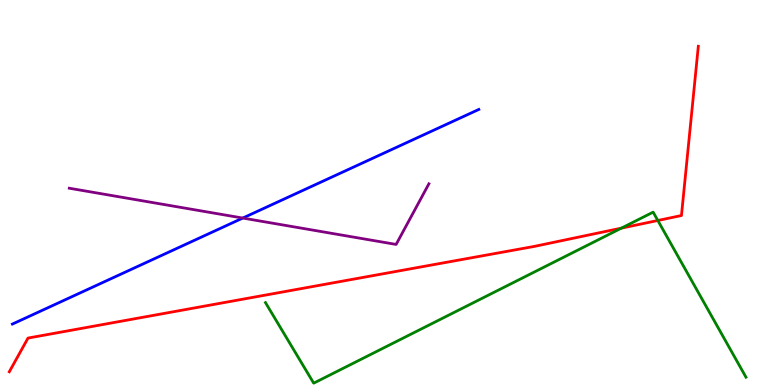[{'lines': ['blue', 'red'], 'intersections': []}, {'lines': ['green', 'red'], 'intersections': [{'x': 8.02, 'y': 4.07}, {'x': 8.49, 'y': 4.27}]}, {'lines': ['purple', 'red'], 'intersections': []}, {'lines': ['blue', 'green'], 'intersections': []}, {'lines': ['blue', 'purple'], 'intersections': [{'x': 3.13, 'y': 4.34}]}, {'lines': ['green', 'purple'], 'intersections': []}]